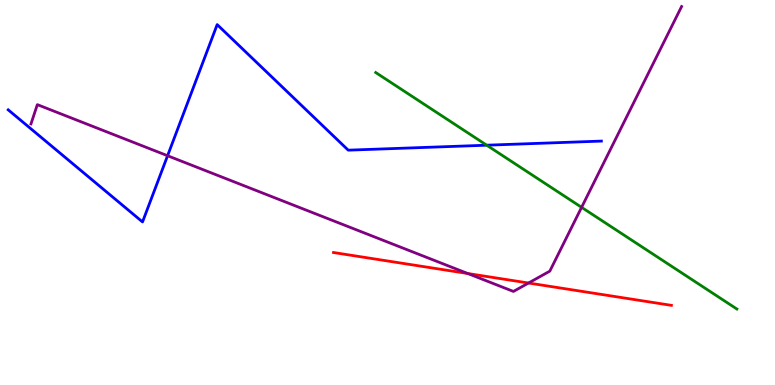[{'lines': ['blue', 'red'], 'intersections': []}, {'lines': ['green', 'red'], 'intersections': []}, {'lines': ['purple', 'red'], 'intersections': [{'x': 6.04, 'y': 2.9}, {'x': 6.82, 'y': 2.65}]}, {'lines': ['blue', 'green'], 'intersections': [{'x': 6.28, 'y': 6.23}]}, {'lines': ['blue', 'purple'], 'intersections': [{'x': 2.16, 'y': 5.96}]}, {'lines': ['green', 'purple'], 'intersections': [{'x': 7.5, 'y': 4.61}]}]